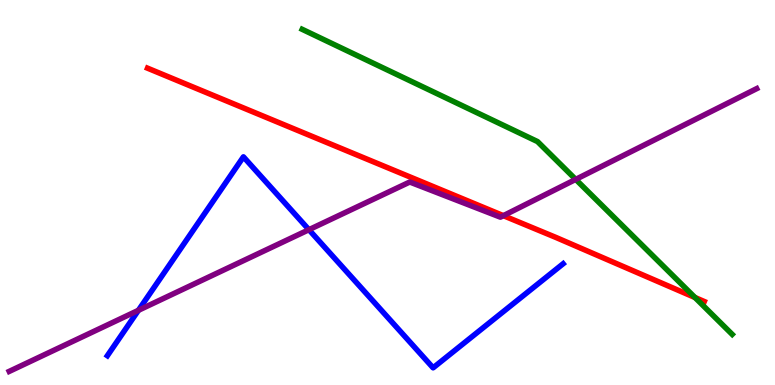[{'lines': ['blue', 'red'], 'intersections': []}, {'lines': ['green', 'red'], 'intersections': [{'x': 8.97, 'y': 2.27}]}, {'lines': ['purple', 'red'], 'intersections': [{'x': 6.5, 'y': 4.4}]}, {'lines': ['blue', 'green'], 'intersections': []}, {'lines': ['blue', 'purple'], 'intersections': [{'x': 1.79, 'y': 1.94}, {'x': 3.99, 'y': 4.03}]}, {'lines': ['green', 'purple'], 'intersections': [{'x': 7.43, 'y': 5.34}]}]